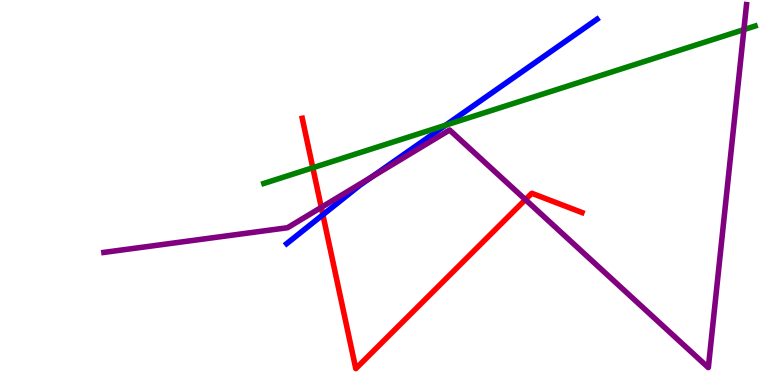[{'lines': ['blue', 'red'], 'intersections': [{'x': 4.17, 'y': 4.42}]}, {'lines': ['green', 'red'], 'intersections': [{'x': 4.04, 'y': 5.64}]}, {'lines': ['purple', 'red'], 'intersections': [{'x': 4.15, 'y': 4.61}, {'x': 6.78, 'y': 4.81}]}, {'lines': ['blue', 'green'], 'intersections': [{'x': 5.75, 'y': 6.75}]}, {'lines': ['blue', 'purple'], 'intersections': [{'x': 4.8, 'y': 5.4}]}, {'lines': ['green', 'purple'], 'intersections': [{'x': 9.6, 'y': 9.23}]}]